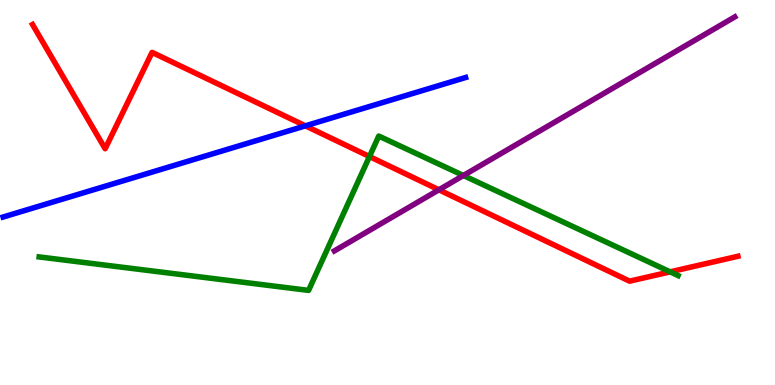[{'lines': ['blue', 'red'], 'intersections': [{'x': 3.94, 'y': 6.73}]}, {'lines': ['green', 'red'], 'intersections': [{'x': 4.77, 'y': 5.93}, {'x': 8.65, 'y': 2.94}]}, {'lines': ['purple', 'red'], 'intersections': [{'x': 5.66, 'y': 5.07}]}, {'lines': ['blue', 'green'], 'intersections': []}, {'lines': ['blue', 'purple'], 'intersections': []}, {'lines': ['green', 'purple'], 'intersections': [{'x': 5.98, 'y': 5.44}]}]